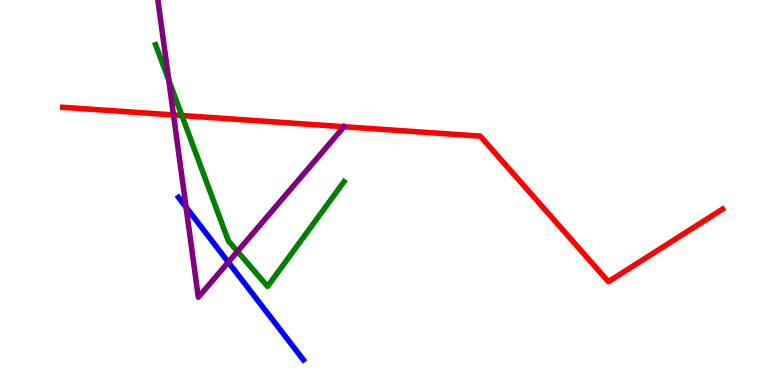[{'lines': ['blue', 'red'], 'intersections': []}, {'lines': ['green', 'red'], 'intersections': [{'x': 2.35, 'y': 7.0}]}, {'lines': ['purple', 'red'], 'intersections': [{'x': 2.24, 'y': 7.01}, {'x': 4.44, 'y': 6.71}]}, {'lines': ['blue', 'green'], 'intersections': []}, {'lines': ['blue', 'purple'], 'intersections': [{'x': 2.4, 'y': 4.62}, {'x': 2.95, 'y': 3.19}]}, {'lines': ['green', 'purple'], 'intersections': [{'x': 2.18, 'y': 7.92}, {'x': 3.06, 'y': 3.47}]}]